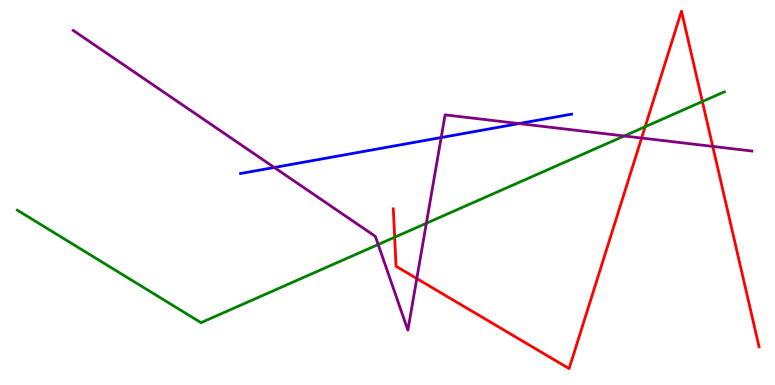[{'lines': ['blue', 'red'], 'intersections': []}, {'lines': ['green', 'red'], 'intersections': [{'x': 5.09, 'y': 3.84}, {'x': 8.32, 'y': 6.71}, {'x': 9.06, 'y': 7.36}]}, {'lines': ['purple', 'red'], 'intersections': [{'x': 5.38, 'y': 2.76}, {'x': 8.28, 'y': 6.41}, {'x': 9.2, 'y': 6.2}]}, {'lines': ['blue', 'green'], 'intersections': []}, {'lines': ['blue', 'purple'], 'intersections': [{'x': 3.54, 'y': 5.65}, {'x': 5.69, 'y': 6.43}, {'x': 6.7, 'y': 6.79}]}, {'lines': ['green', 'purple'], 'intersections': [{'x': 4.88, 'y': 3.65}, {'x': 5.5, 'y': 4.2}, {'x': 8.05, 'y': 6.47}]}]